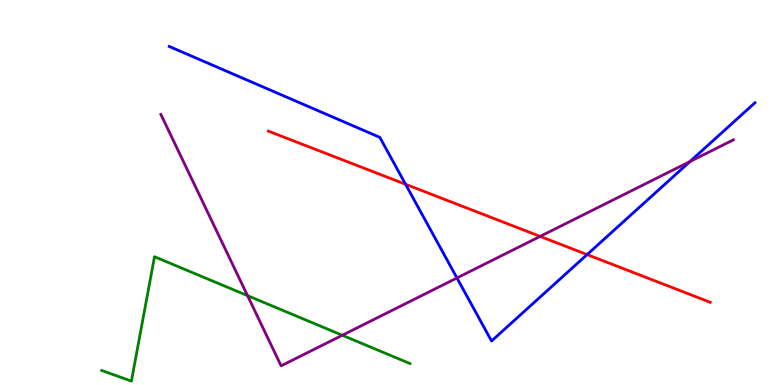[{'lines': ['blue', 'red'], 'intersections': [{'x': 5.23, 'y': 5.21}, {'x': 7.58, 'y': 3.39}]}, {'lines': ['green', 'red'], 'intersections': []}, {'lines': ['purple', 'red'], 'intersections': [{'x': 6.97, 'y': 3.86}]}, {'lines': ['blue', 'green'], 'intersections': []}, {'lines': ['blue', 'purple'], 'intersections': [{'x': 5.9, 'y': 2.78}, {'x': 8.9, 'y': 5.8}]}, {'lines': ['green', 'purple'], 'intersections': [{'x': 3.19, 'y': 2.32}, {'x': 4.42, 'y': 1.29}]}]